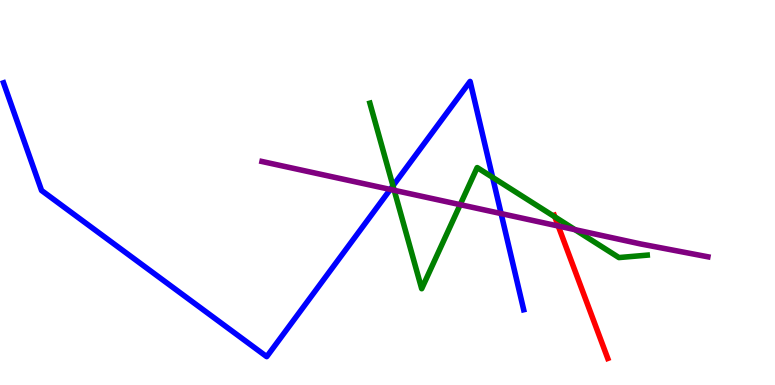[{'lines': ['blue', 'red'], 'intersections': []}, {'lines': ['green', 'red'], 'intersections': [{'x': 7.16, 'y': 4.37}]}, {'lines': ['purple', 'red'], 'intersections': [{'x': 7.2, 'y': 4.13}]}, {'lines': ['blue', 'green'], 'intersections': [{'x': 5.07, 'y': 5.17}, {'x': 6.36, 'y': 5.39}]}, {'lines': ['blue', 'purple'], 'intersections': [{'x': 5.04, 'y': 5.08}, {'x': 6.47, 'y': 4.45}]}, {'lines': ['green', 'purple'], 'intersections': [{'x': 5.09, 'y': 5.06}, {'x': 5.94, 'y': 4.68}, {'x': 7.42, 'y': 4.03}]}]